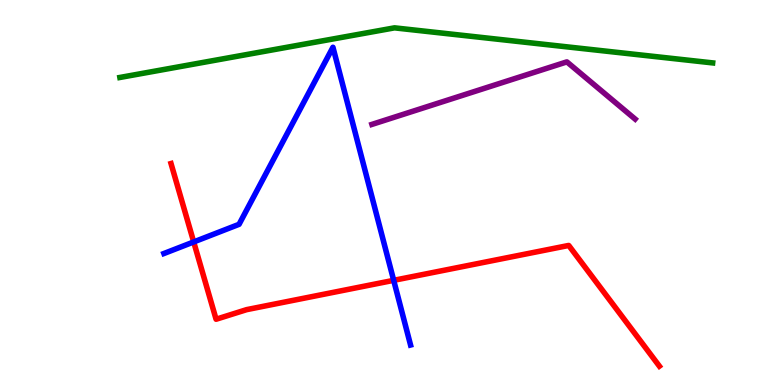[{'lines': ['blue', 'red'], 'intersections': [{'x': 2.5, 'y': 3.72}, {'x': 5.08, 'y': 2.72}]}, {'lines': ['green', 'red'], 'intersections': []}, {'lines': ['purple', 'red'], 'intersections': []}, {'lines': ['blue', 'green'], 'intersections': []}, {'lines': ['blue', 'purple'], 'intersections': []}, {'lines': ['green', 'purple'], 'intersections': []}]